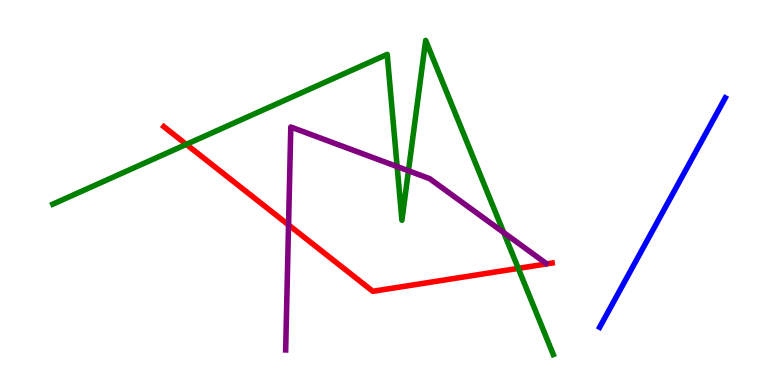[{'lines': ['blue', 'red'], 'intersections': []}, {'lines': ['green', 'red'], 'intersections': [{'x': 2.4, 'y': 6.25}, {'x': 6.69, 'y': 3.03}]}, {'lines': ['purple', 'red'], 'intersections': [{'x': 3.72, 'y': 4.16}]}, {'lines': ['blue', 'green'], 'intersections': []}, {'lines': ['blue', 'purple'], 'intersections': []}, {'lines': ['green', 'purple'], 'intersections': [{'x': 5.12, 'y': 5.67}, {'x': 5.27, 'y': 5.56}, {'x': 6.5, 'y': 3.96}]}]